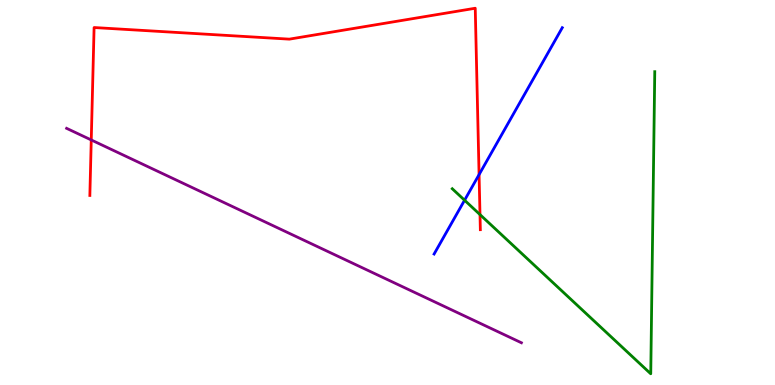[{'lines': ['blue', 'red'], 'intersections': [{'x': 6.18, 'y': 5.46}]}, {'lines': ['green', 'red'], 'intersections': [{'x': 6.19, 'y': 4.43}]}, {'lines': ['purple', 'red'], 'intersections': [{'x': 1.18, 'y': 6.36}]}, {'lines': ['blue', 'green'], 'intersections': [{'x': 5.99, 'y': 4.8}]}, {'lines': ['blue', 'purple'], 'intersections': []}, {'lines': ['green', 'purple'], 'intersections': []}]